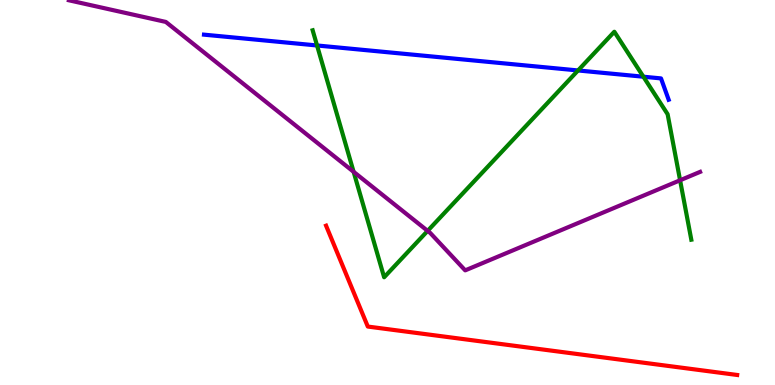[{'lines': ['blue', 'red'], 'intersections': []}, {'lines': ['green', 'red'], 'intersections': []}, {'lines': ['purple', 'red'], 'intersections': []}, {'lines': ['blue', 'green'], 'intersections': [{'x': 4.09, 'y': 8.82}, {'x': 7.46, 'y': 8.17}, {'x': 8.3, 'y': 8.01}]}, {'lines': ['blue', 'purple'], 'intersections': []}, {'lines': ['green', 'purple'], 'intersections': [{'x': 4.56, 'y': 5.54}, {'x': 5.52, 'y': 4.0}, {'x': 8.78, 'y': 5.32}]}]